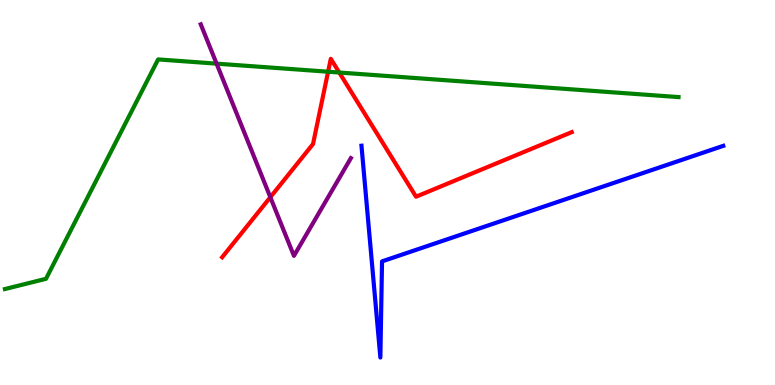[{'lines': ['blue', 'red'], 'intersections': []}, {'lines': ['green', 'red'], 'intersections': [{'x': 4.23, 'y': 8.14}, {'x': 4.38, 'y': 8.12}]}, {'lines': ['purple', 'red'], 'intersections': [{'x': 3.49, 'y': 4.88}]}, {'lines': ['blue', 'green'], 'intersections': []}, {'lines': ['blue', 'purple'], 'intersections': []}, {'lines': ['green', 'purple'], 'intersections': [{'x': 2.79, 'y': 8.35}]}]